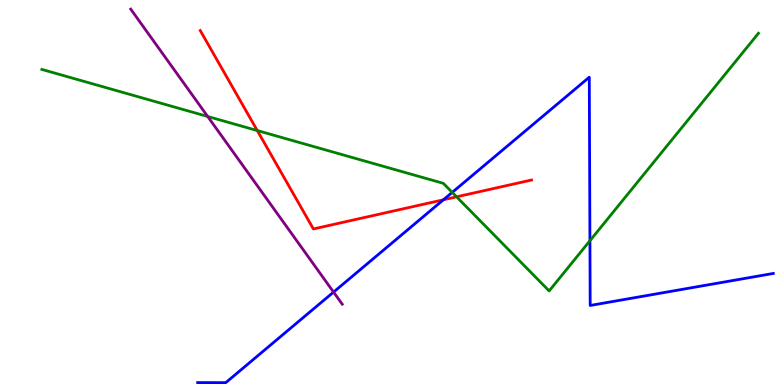[{'lines': ['blue', 'red'], 'intersections': [{'x': 5.72, 'y': 4.81}]}, {'lines': ['green', 'red'], 'intersections': [{'x': 3.32, 'y': 6.61}, {'x': 5.89, 'y': 4.89}]}, {'lines': ['purple', 'red'], 'intersections': []}, {'lines': ['blue', 'green'], 'intersections': [{'x': 5.84, 'y': 5.0}, {'x': 7.61, 'y': 3.75}]}, {'lines': ['blue', 'purple'], 'intersections': [{'x': 4.3, 'y': 2.41}]}, {'lines': ['green', 'purple'], 'intersections': [{'x': 2.68, 'y': 6.97}]}]